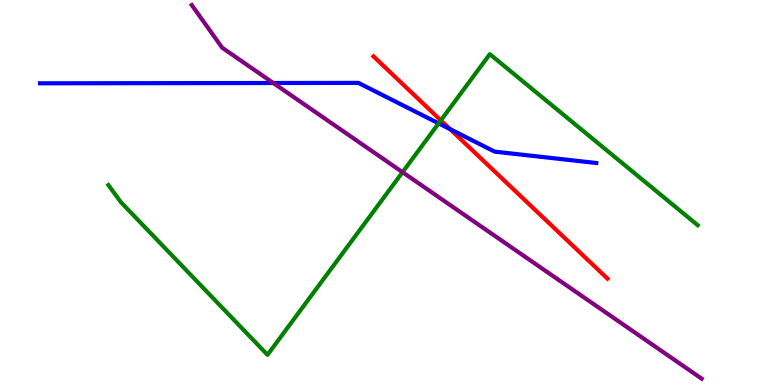[{'lines': ['blue', 'red'], 'intersections': [{'x': 5.81, 'y': 6.65}]}, {'lines': ['green', 'red'], 'intersections': [{'x': 5.69, 'y': 6.87}]}, {'lines': ['purple', 'red'], 'intersections': []}, {'lines': ['blue', 'green'], 'intersections': [{'x': 5.66, 'y': 6.8}]}, {'lines': ['blue', 'purple'], 'intersections': [{'x': 3.53, 'y': 7.84}]}, {'lines': ['green', 'purple'], 'intersections': [{'x': 5.19, 'y': 5.53}]}]